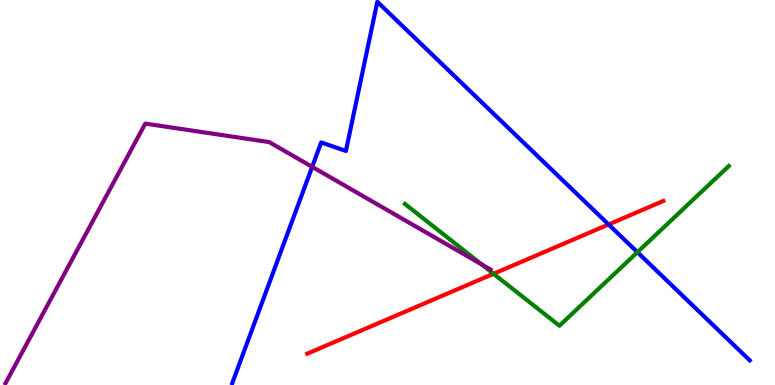[{'lines': ['blue', 'red'], 'intersections': [{'x': 7.85, 'y': 4.17}]}, {'lines': ['green', 'red'], 'intersections': [{'x': 6.37, 'y': 2.89}]}, {'lines': ['purple', 'red'], 'intersections': []}, {'lines': ['blue', 'green'], 'intersections': [{'x': 8.22, 'y': 3.45}]}, {'lines': ['blue', 'purple'], 'intersections': [{'x': 4.03, 'y': 5.67}]}, {'lines': ['green', 'purple'], 'intersections': [{'x': 6.21, 'y': 3.13}]}]